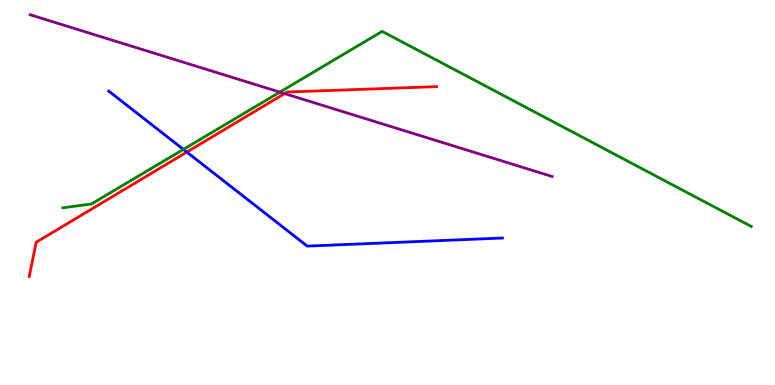[{'lines': ['blue', 'red'], 'intersections': [{'x': 2.41, 'y': 6.05}]}, {'lines': ['green', 'red'], 'intersections': []}, {'lines': ['purple', 'red'], 'intersections': [{'x': 3.67, 'y': 7.57}]}, {'lines': ['blue', 'green'], 'intersections': [{'x': 2.37, 'y': 6.12}]}, {'lines': ['blue', 'purple'], 'intersections': []}, {'lines': ['green', 'purple'], 'intersections': [{'x': 3.61, 'y': 7.61}]}]